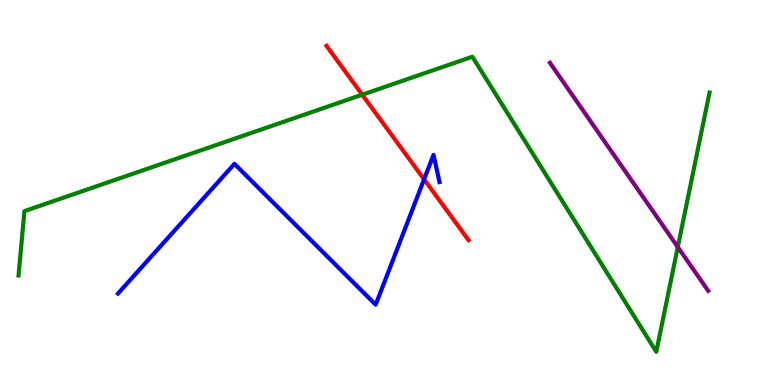[{'lines': ['blue', 'red'], 'intersections': [{'x': 5.47, 'y': 5.34}]}, {'lines': ['green', 'red'], 'intersections': [{'x': 4.67, 'y': 7.54}]}, {'lines': ['purple', 'red'], 'intersections': []}, {'lines': ['blue', 'green'], 'intersections': []}, {'lines': ['blue', 'purple'], 'intersections': []}, {'lines': ['green', 'purple'], 'intersections': [{'x': 8.75, 'y': 3.58}]}]